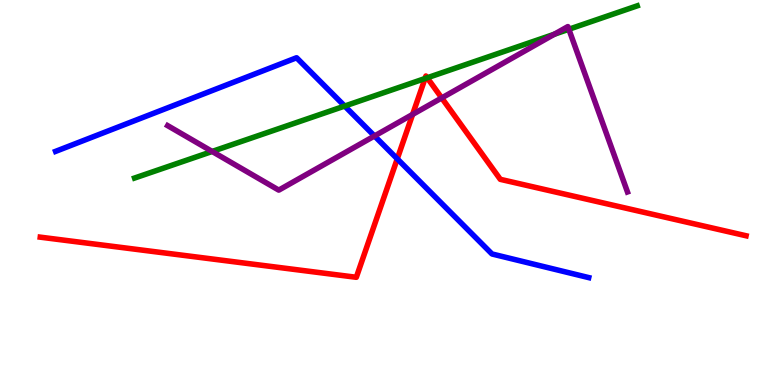[{'lines': ['blue', 'red'], 'intersections': [{'x': 5.13, 'y': 5.87}]}, {'lines': ['green', 'red'], 'intersections': [{'x': 5.48, 'y': 7.96}, {'x': 5.51, 'y': 7.98}]}, {'lines': ['purple', 'red'], 'intersections': [{'x': 5.32, 'y': 7.03}, {'x': 5.7, 'y': 7.46}]}, {'lines': ['blue', 'green'], 'intersections': [{'x': 4.45, 'y': 7.25}]}, {'lines': ['blue', 'purple'], 'intersections': [{'x': 4.83, 'y': 6.47}]}, {'lines': ['green', 'purple'], 'intersections': [{'x': 2.74, 'y': 6.07}, {'x': 7.15, 'y': 9.11}, {'x': 7.34, 'y': 9.24}]}]